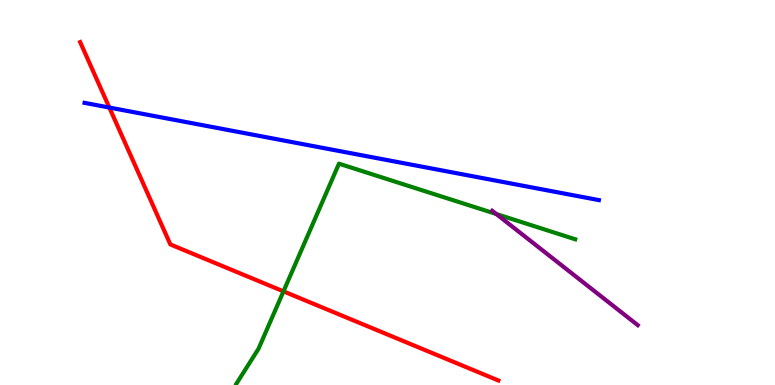[{'lines': ['blue', 'red'], 'intersections': [{'x': 1.41, 'y': 7.21}]}, {'lines': ['green', 'red'], 'intersections': [{'x': 3.66, 'y': 2.43}]}, {'lines': ['purple', 'red'], 'intersections': []}, {'lines': ['blue', 'green'], 'intersections': []}, {'lines': ['blue', 'purple'], 'intersections': []}, {'lines': ['green', 'purple'], 'intersections': [{'x': 6.4, 'y': 4.44}]}]